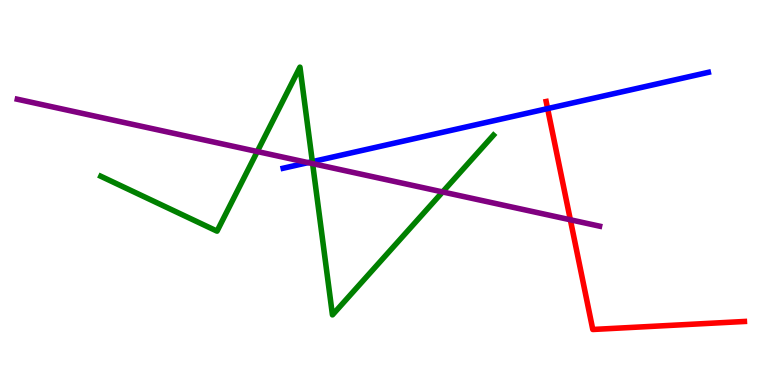[{'lines': ['blue', 'red'], 'intersections': [{'x': 7.07, 'y': 7.18}]}, {'lines': ['green', 'red'], 'intersections': []}, {'lines': ['purple', 'red'], 'intersections': [{'x': 7.36, 'y': 4.29}]}, {'lines': ['blue', 'green'], 'intersections': [{'x': 4.03, 'y': 5.8}]}, {'lines': ['blue', 'purple'], 'intersections': [{'x': 3.98, 'y': 5.78}]}, {'lines': ['green', 'purple'], 'intersections': [{'x': 3.32, 'y': 6.06}, {'x': 4.03, 'y': 5.75}, {'x': 5.71, 'y': 5.01}]}]